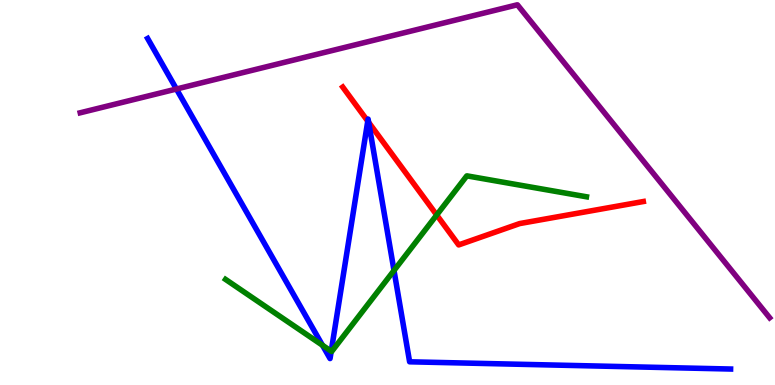[{'lines': ['blue', 'red'], 'intersections': [{'x': 4.75, 'y': 6.85}, {'x': 4.76, 'y': 6.82}]}, {'lines': ['green', 'red'], 'intersections': [{'x': 5.63, 'y': 4.42}]}, {'lines': ['purple', 'red'], 'intersections': []}, {'lines': ['blue', 'green'], 'intersections': [{'x': 4.16, 'y': 1.03}, {'x': 4.27, 'y': 0.878}, {'x': 5.08, 'y': 2.97}]}, {'lines': ['blue', 'purple'], 'intersections': [{'x': 2.28, 'y': 7.69}]}, {'lines': ['green', 'purple'], 'intersections': []}]